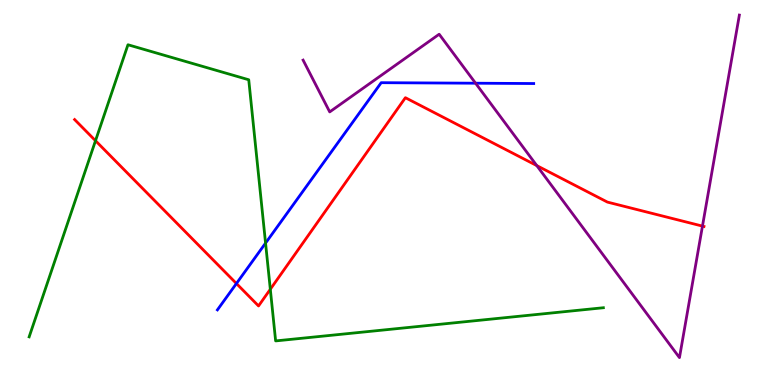[{'lines': ['blue', 'red'], 'intersections': [{'x': 3.05, 'y': 2.64}]}, {'lines': ['green', 'red'], 'intersections': [{'x': 1.23, 'y': 6.34}, {'x': 3.49, 'y': 2.49}]}, {'lines': ['purple', 'red'], 'intersections': [{'x': 6.93, 'y': 5.7}, {'x': 9.06, 'y': 4.13}]}, {'lines': ['blue', 'green'], 'intersections': [{'x': 3.43, 'y': 3.69}]}, {'lines': ['blue', 'purple'], 'intersections': [{'x': 6.14, 'y': 7.84}]}, {'lines': ['green', 'purple'], 'intersections': []}]